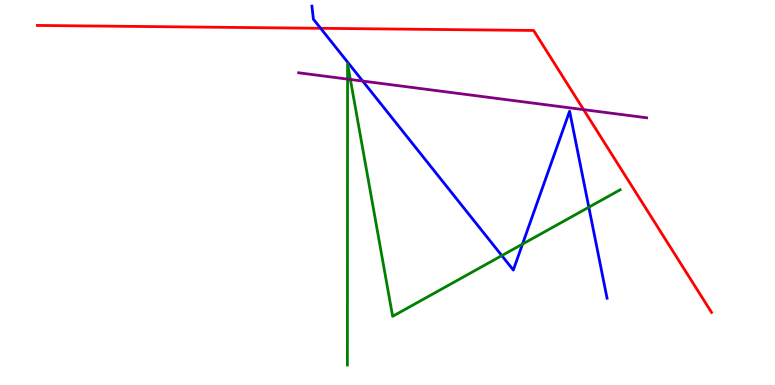[{'lines': ['blue', 'red'], 'intersections': [{'x': 4.14, 'y': 9.26}]}, {'lines': ['green', 'red'], 'intersections': []}, {'lines': ['purple', 'red'], 'intersections': [{'x': 7.53, 'y': 7.15}]}, {'lines': ['blue', 'green'], 'intersections': [{'x': 6.48, 'y': 3.36}, {'x': 6.74, 'y': 3.66}, {'x': 7.6, 'y': 4.62}]}, {'lines': ['blue', 'purple'], 'intersections': [{'x': 4.68, 'y': 7.89}]}, {'lines': ['green', 'purple'], 'intersections': [{'x': 4.48, 'y': 7.95}, {'x': 4.52, 'y': 7.94}]}]